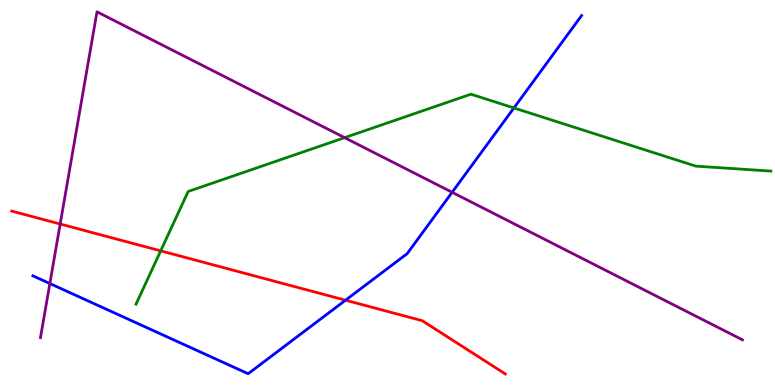[{'lines': ['blue', 'red'], 'intersections': [{'x': 4.46, 'y': 2.2}]}, {'lines': ['green', 'red'], 'intersections': [{'x': 2.07, 'y': 3.48}]}, {'lines': ['purple', 'red'], 'intersections': [{'x': 0.777, 'y': 4.18}]}, {'lines': ['blue', 'green'], 'intersections': [{'x': 6.63, 'y': 7.2}]}, {'lines': ['blue', 'purple'], 'intersections': [{'x': 0.643, 'y': 2.64}, {'x': 5.83, 'y': 5.01}]}, {'lines': ['green', 'purple'], 'intersections': [{'x': 4.45, 'y': 6.42}]}]